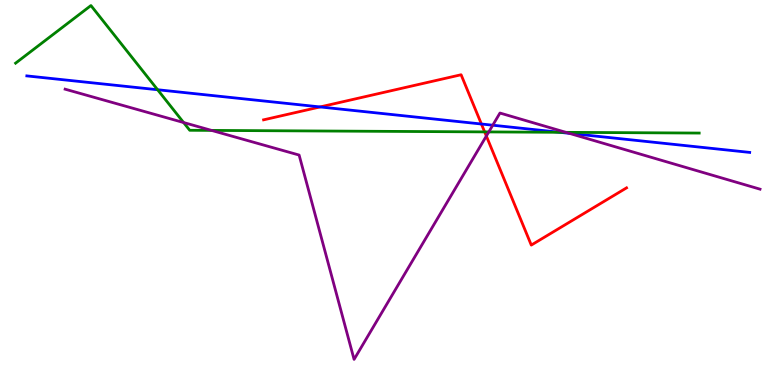[{'lines': ['blue', 'red'], 'intersections': [{'x': 4.13, 'y': 7.22}, {'x': 6.21, 'y': 6.78}]}, {'lines': ['green', 'red'], 'intersections': [{'x': 6.25, 'y': 6.57}]}, {'lines': ['purple', 'red'], 'intersections': [{'x': 6.28, 'y': 6.47}]}, {'lines': ['blue', 'green'], 'intersections': [{'x': 2.03, 'y': 7.67}, {'x': 7.22, 'y': 6.56}]}, {'lines': ['blue', 'purple'], 'intersections': [{'x': 6.36, 'y': 6.75}, {'x': 7.34, 'y': 6.54}]}, {'lines': ['green', 'purple'], 'intersections': [{'x': 2.37, 'y': 6.82}, {'x': 2.73, 'y': 6.61}, {'x': 6.31, 'y': 6.57}, {'x': 7.3, 'y': 6.56}]}]